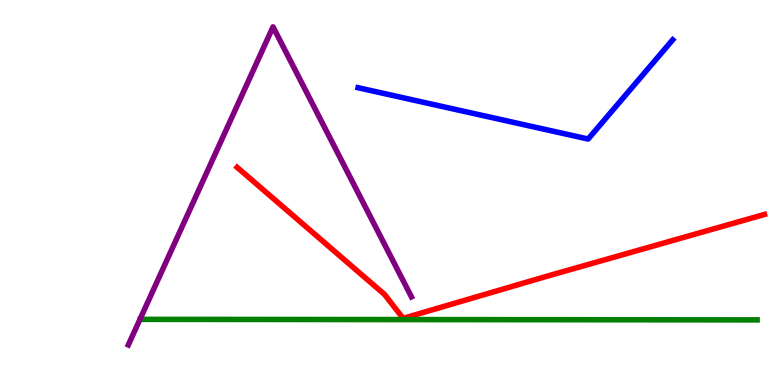[{'lines': ['blue', 'red'], 'intersections': []}, {'lines': ['green', 'red'], 'intersections': []}, {'lines': ['purple', 'red'], 'intersections': []}, {'lines': ['blue', 'green'], 'intersections': []}, {'lines': ['blue', 'purple'], 'intersections': []}, {'lines': ['green', 'purple'], 'intersections': []}]